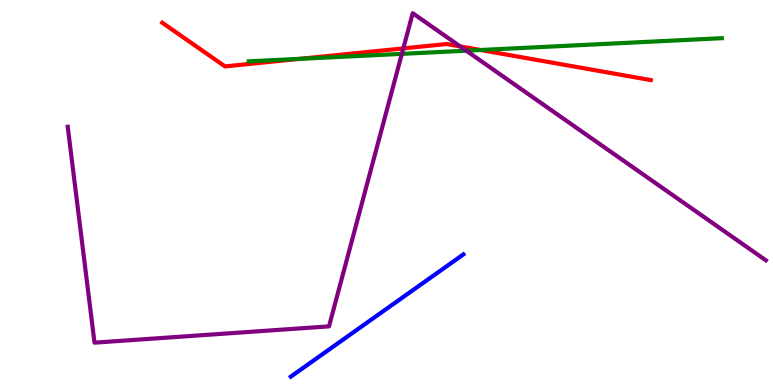[{'lines': ['blue', 'red'], 'intersections': []}, {'lines': ['green', 'red'], 'intersections': [{'x': 3.87, 'y': 8.47}, {'x': 6.2, 'y': 8.7}]}, {'lines': ['purple', 'red'], 'intersections': [{'x': 5.2, 'y': 8.74}, {'x': 5.94, 'y': 8.79}]}, {'lines': ['blue', 'green'], 'intersections': []}, {'lines': ['blue', 'purple'], 'intersections': []}, {'lines': ['green', 'purple'], 'intersections': [{'x': 5.19, 'y': 8.6}, {'x': 6.02, 'y': 8.68}]}]